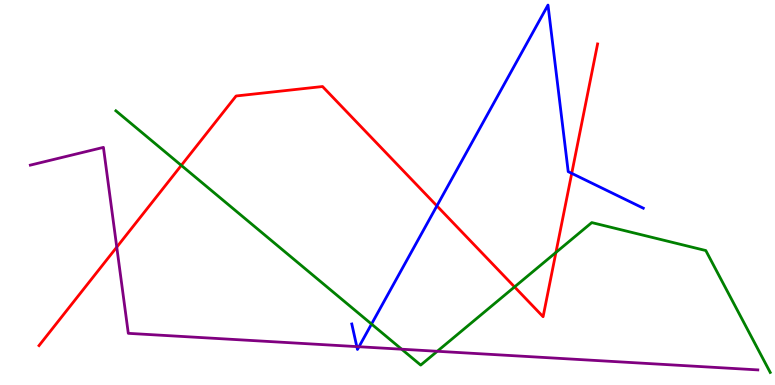[{'lines': ['blue', 'red'], 'intersections': [{'x': 5.64, 'y': 4.65}, {'x': 7.38, 'y': 5.5}]}, {'lines': ['green', 'red'], 'intersections': [{'x': 2.34, 'y': 5.7}, {'x': 6.64, 'y': 2.55}, {'x': 7.17, 'y': 3.44}]}, {'lines': ['purple', 'red'], 'intersections': [{'x': 1.51, 'y': 3.58}]}, {'lines': ['blue', 'green'], 'intersections': [{'x': 4.79, 'y': 1.58}]}, {'lines': ['blue', 'purple'], 'intersections': [{'x': 4.6, 'y': 0.997}, {'x': 4.63, 'y': 0.994}]}, {'lines': ['green', 'purple'], 'intersections': [{'x': 5.18, 'y': 0.93}, {'x': 5.64, 'y': 0.876}]}]